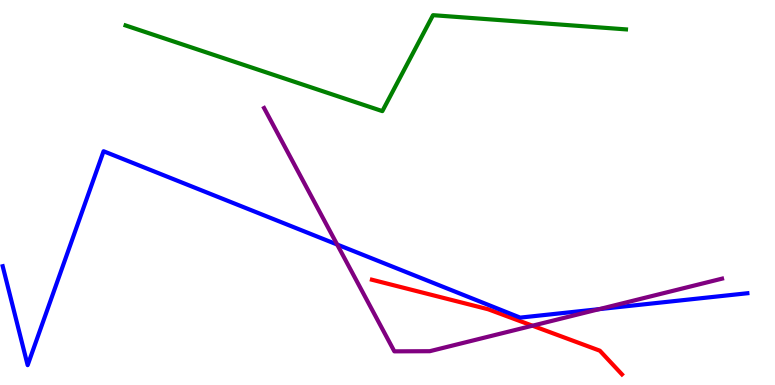[{'lines': ['blue', 'red'], 'intersections': []}, {'lines': ['green', 'red'], 'intersections': []}, {'lines': ['purple', 'red'], 'intersections': [{'x': 6.87, 'y': 1.54}]}, {'lines': ['blue', 'green'], 'intersections': []}, {'lines': ['blue', 'purple'], 'intersections': [{'x': 4.35, 'y': 3.65}, {'x': 7.73, 'y': 1.97}]}, {'lines': ['green', 'purple'], 'intersections': []}]